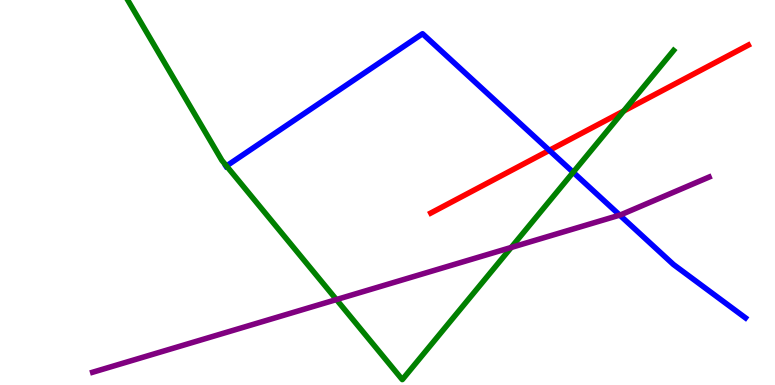[{'lines': ['blue', 'red'], 'intersections': [{'x': 7.09, 'y': 6.09}]}, {'lines': ['green', 'red'], 'intersections': [{'x': 8.05, 'y': 7.12}]}, {'lines': ['purple', 'red'], 'intersections': []}, {'lines': ['blue', 'green'], 'intersections': [{'x': 2.92, 'y': 5.69}, {'x': 7.4, 'y': 5.53}]}, {'lines': ['blue', 'purple'], 'intersections': [{'x': 8.0, 'y': 4.41}]}, {'lines': ['green', 'purple'], 'intersections': [{'x': 4.34, 'y': 2.22}, {'x': 6.6, 'y': 3.57}]}]